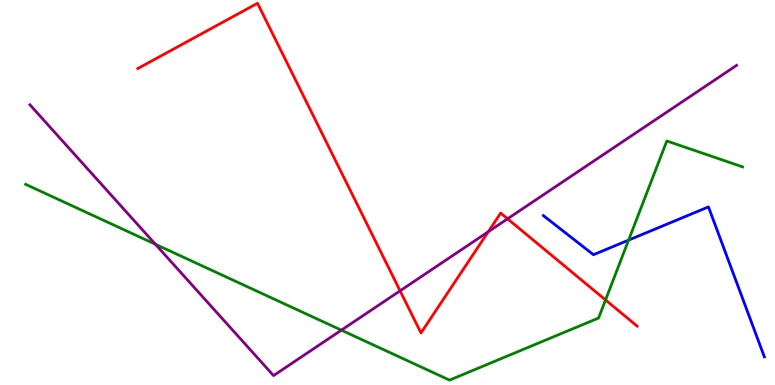[{'lines': ['blue', 'red'], 'intersections': []}, {'lines': ['green', 'red'], 'intersections': [{'x': 7.81, 'y': 2.21}]}, {'lines': ['purple', 'red'], 'intersections': [{'x': 5.16, 'y': 2.45}, {'x': 6.3, 'y': 3.98}, {'x': 6.55, 'y': 4.32}]}, {'lines': ['blue', 'green'], 'intersections': [{'x': 8.11, 'y': 3.76}]}, {'lines': ['blue', 'purple'], 'intersections': []}, {'lines': ['green', 'purple'], 'intersections': [{'x': 2.01, 'y': 3.66}, {'x': 4.4, 'y': 1.42}]}]